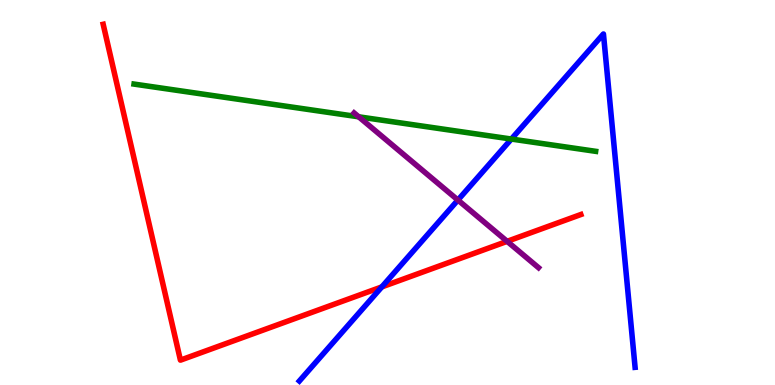[{'lines': ['blue', 'red'], 'intersections': [{'x': 4.93, 'y': 2.55}]}, {'lines': ['green', 'red'], 'intersections': []}, {'lines': ['purple', 'red'], 'intersections': [{'x': 6.54, 'y': 3.73}]}, {'lines': ['blue', 'green'], 'intersections': [{'x': 6.6, 'y': 6.39}]}, {'lines': ['blue', 'purple'], 'intersections': [{'x': 5.91, 'y': 4.8}]}, {'lines': ['green', 'purple'], 'intersections': [{'x': 4.63, 'y': 6.97}]}]